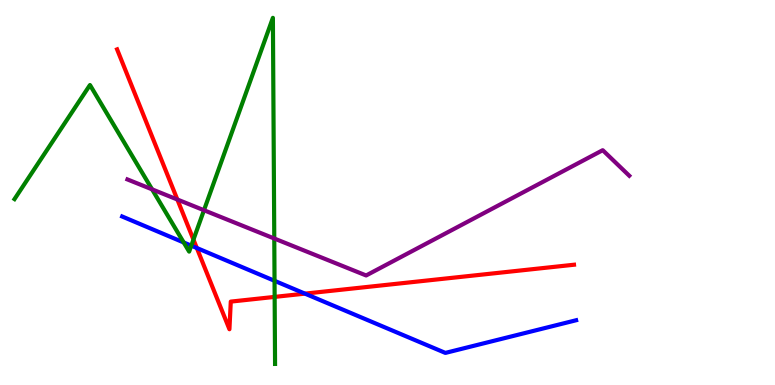[{'lines': ['blue', 'red'], 'intersections': [{'x': 2.54, 'y': 3.56}, {'x': 3.93, 'y': 2.37}]}, {'lines': ['green', 'red'], 'intersections': [{'x': 2.5, 'y': 3.78}, {'x': 3.54, 'y': 2.29}]}, {'lines': ['purple', 'red'], 'intersections': [{'x': 2.29, 'y': 4.82}]}, {'lines': ['blue', 'green'], 'intersections': [{'x': 2.37, 'y': 3.7}, {'x': 2.47, 'y': 3.62}, {'x': 3.54, 'y': 2.71}]}, {'lines': ['blue', 'purple'], 'intersections': []}, {'lines': ['green', 'purple'], 'intersections': [{'x': 1.96, 'y': 5.08}, {'x': 2.63, 'y': 4.54}, {'x': 3.54, 'y': 3.8}]}]